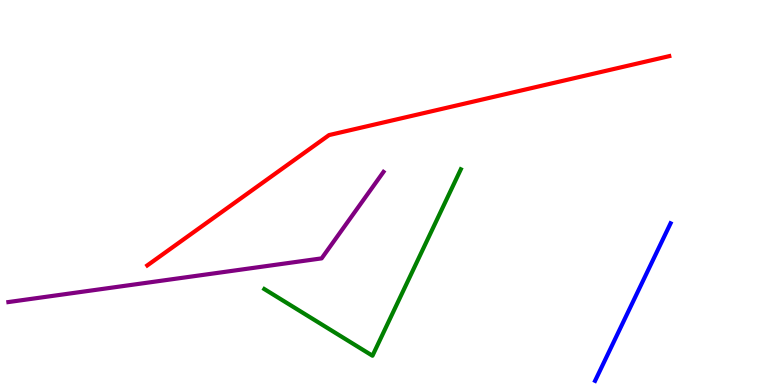[{'lines': ['blue', 'red'], 'intersections': []}, {'lines': ['green', 'red'], 'intersections': []}, {'lines': ['purple', 'red'], 'intersections': []}, {'lines': ['blue', 'green'], 'intersections': []}, {'lines': ['blue', 'purple'], 'intersections': []}, {'lines': ['green', 'purple'], 'intersections': []}]